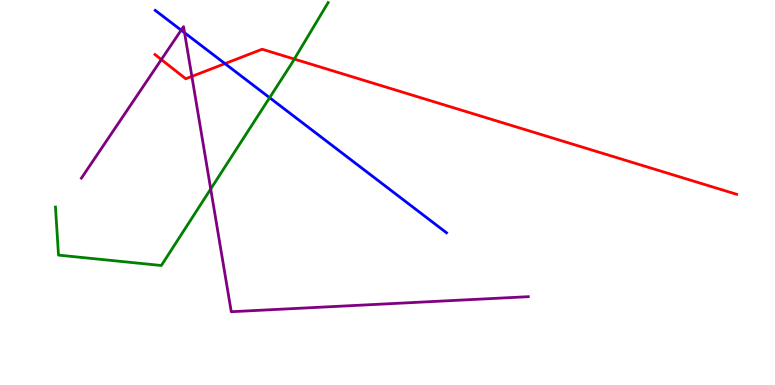[{'lines': ['blue', 'red'], 'intersections': [{'x': 2.9, 'y': 8.35}]}, {'lines': ['green', 'red'], 'intersections': [{'x': 3.8, 'y': 8.47}]}, {'lines': ['purple', 'red'], 'intersections': [{'x': 2.08, 'y': 8.45}, {'x': 2.48, 'y': 8.02}]}, {'lines': ['blue', 'green'], 'intersections': [{'x': 3.48, 'y': 7.46}]}, {'lines': ['blue', 'purple'], 'intersections': [{'x': 2.34, 'y': 9.22}, {'x': 2.38, 'y': 9.15}]}, {'lines': ['green', 'purple'], 'intersections': [{'x': 2.72, 'y': 5.09}]}]